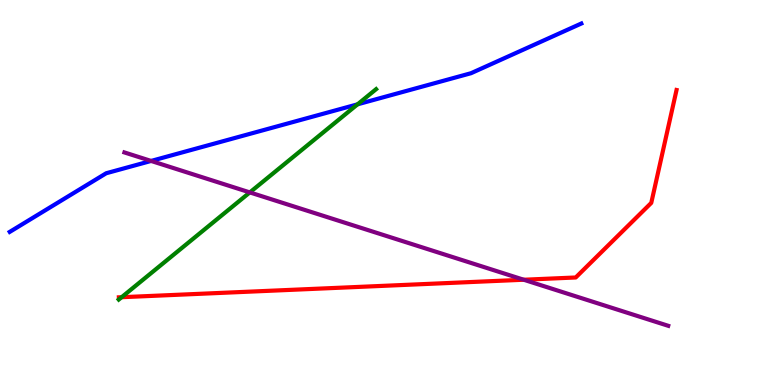[{'lines': ['blue', 'red'], 'intersections': []}, {'lines': ['green', 'red'], 'intersections': [{'x': 1.57, 'y': 2.28}]}, {'lines': ['purple', 'red'], 'intersections': [{'x': 6.76, 'y': 2.73}]}, {'lines': ['blue', 'green'], 'intersections': [{'x': 4.61, 'y': 7.29}]}, {'lines': ['blue', 'purple'], 'intersections': [{'x': 1.95, 'y': 5.82}]}, {'lines': ['green', 'purple'], 'intersections': [{'x': 3.22, 'y': 5.0}]}]